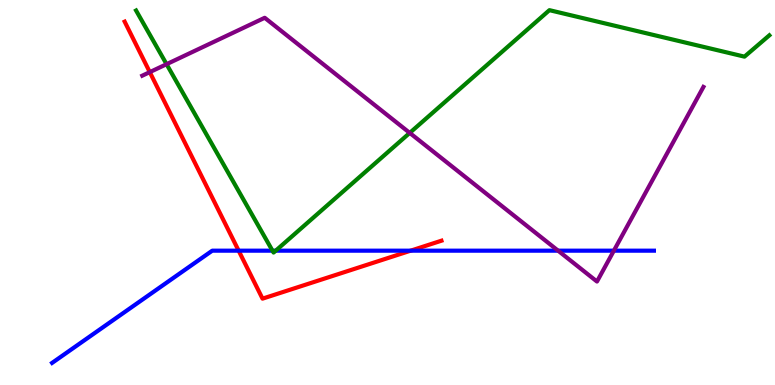[{'lines': ['blue', 'red'], 'intersections': [{'x': 3.08, 'y': 3.49}, {'x': 5.3, 'y': 3.49}]}, {'lines': ['green', 'red'], 'intersections': []}, {'lines': ['purple', 'red'], 'intersections': [{'x': 1.93, 'y': 8.13}]}, {'lines': ['blue', 'green'], 'intersections': [{'x': 3.52, 'y': 3.49}, {'x': 3.56, 'y': 3.49}]}, {'lines': ['blue', 'purple'], 'intersections': [{'x': 7.2, 'y': 3.49}, {'x': 7.92, 'y': 3.49}]}, {'lines': ['green', 'purple'], 'intersections': [{'x': 2.15, 'y': 8.33}, {'x': 5.29, 'y': 6.55}]}]